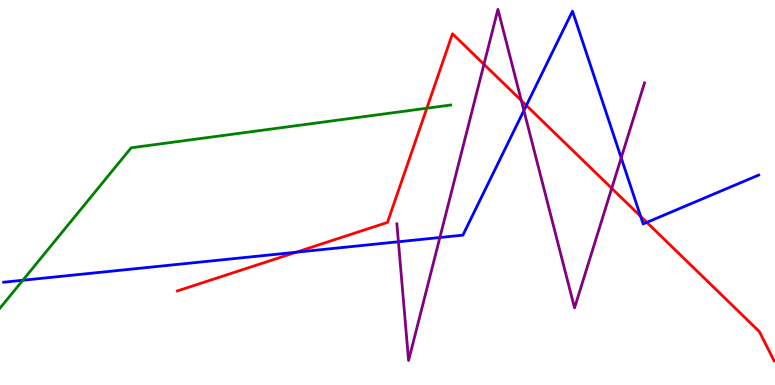[{'lines': ['blue', 'red'], 'intersections': [{'x': 3.82, 'y': 3.45}, {'x': 6.79, 'y': 7.26}, {'x': 8.27, 'y': 4.38}, {'x': 8.35, 'y': 4.22}]}, {'lines': ['green', 'red'], 'intersections': [{'x': 5.51, 'y': 7.19}]}, {'lines': ['purple', 'red'], 'intersections': [{'x': 6.24, 'y': 8.33}, {'x': 6.73, 'y': 7.39}, {'x': 7.89, 'y': 5.11}]}, {'lines': ['blue', 'green'], 'intersections': [{'x': 0.294, 'y': 2.72}]}, {'lines': ['blue', 'purple'], 'intersections': [{'x': 5.14, 'y': 3.72}, {'x': 5.68, 'y': 3.83}, {'x': 6.76, 'y': 7.13}, {'x': 8.02, 'y': 5.9}]}, {'lines': ['green', 'purple'], 'intersections': []}]